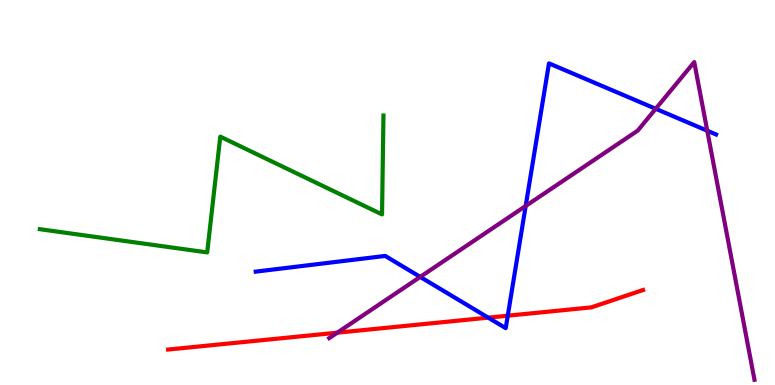[{'lines': ['blue', 'red'], 'intersections': [{'x': 6.3, 'y': 1.75}, {'x': 6.55, 'y': 1.8}]}, {'lines': ['green', 'red'], 'intersections': []}, {'lines': ['purple', 'red'], 'intersections': [{'x': 4.35, 'y': 1.36}]}, {'lines': ['blue', 'green'], 'intersections': []}, {'lines': ['blue', 'purple'], 'intersections': [{'x': 5.42, 'y': 2.81}, {'x': 6.78, 'y': 4.65}, {'x': 8.46, 'y': 7.17}, {'x': 9.13, 'y': 6.6}]}, {'lines': ['green', 'purple'], 'intersections': []}]